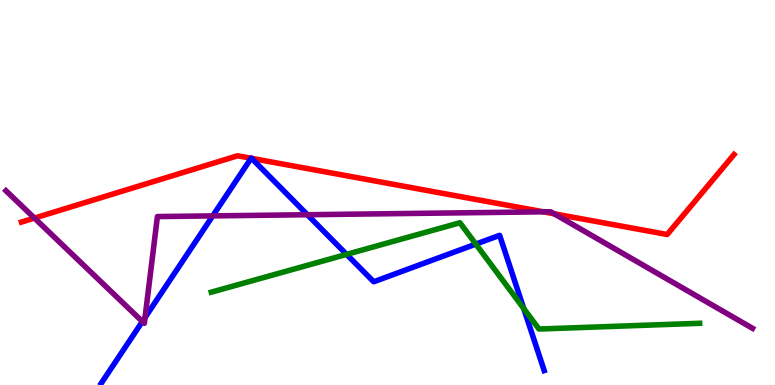[{'lines': ['blue', 'red'], 'intersections': [{'x': 3.24, 'y': 5.89}, {'x': 3.25, 'y': 5.89}]}, {'lines': ['green', 'red'], 'intersections': []}, {'lines': ['purple', 'red'], 'intersections': [{'x': 0.445, 'y': 4.34}, {'x': 7.01, 'y': 4.5}, {'x': 7.15, 'y': 4.45}]}, {'lines': ['blue', 'green'], 'intersections': [{'x': 4.47, 'y': 3.39}, {'x': 6.14, 'y': 3.66}, {'x': 6.76, 'y': 1.99}]}, {'lines': ['blue', 'purple'], 'intersections': [{'x': 1.84, 'y': 1.65}, {'x': 1.87, 'y': 1.75}, {'x': 2.74, 'y': 4.39}, {'x': 3.97, 'y': 4.42}]}, {'lines': ['green', 'purple'], 'intersections': []}]